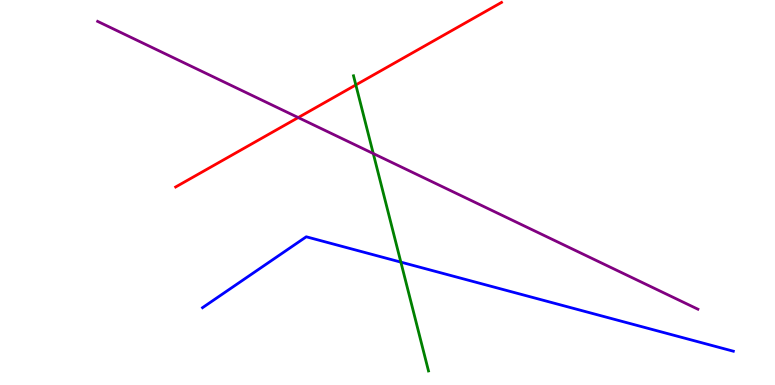[{'lines': ['blue', 'red'], 'intersections': []}, {'lines': ['green', 'red'], 'intersections': [{'x': 4.59, 'y': 7.79}]}, {'lines': ['purple', 'red'], 'intersections': [{'x': 3.85, 'y': 6.95}]}, {'lines': ['blue', 'green'], 'intersections': [{'x': 5.17, 'y': 3.19}]}, {'lines': ['blue', 'purple'], 'intersections': []}, {'lines': ['green', 'purple'], 'intersections': [{'x': 4.82, 'y': 6.01}]}]